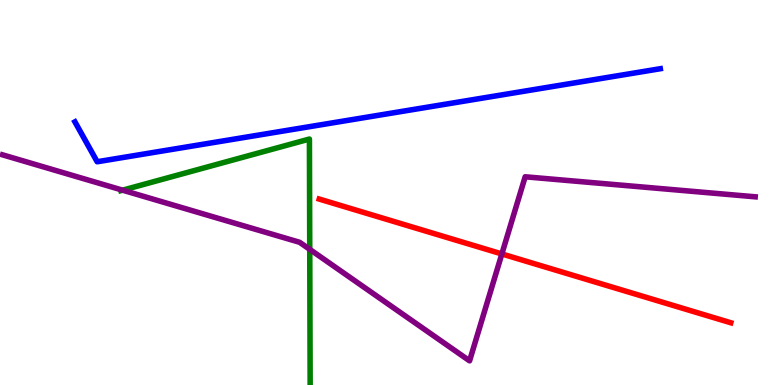[{'lines': ['blue', 'red'], 'intersections': []}, {'lines': ['green', 'red'], 'intersections': []}, {'lines': ['purple', 'red'], 'intersections': [{'x': 6.48, 'y': 3.4}]}, {'lines': ['blue', 'green'], 'intersections': []}, {'lines': ['blue', 'purple'], 'intersections': []}, {'lines': ['green', 'purple'], 'intersections': [{'x': 1.58, 'y': 5.06}, {'x': 4.0, 'y': 3.52}]}]